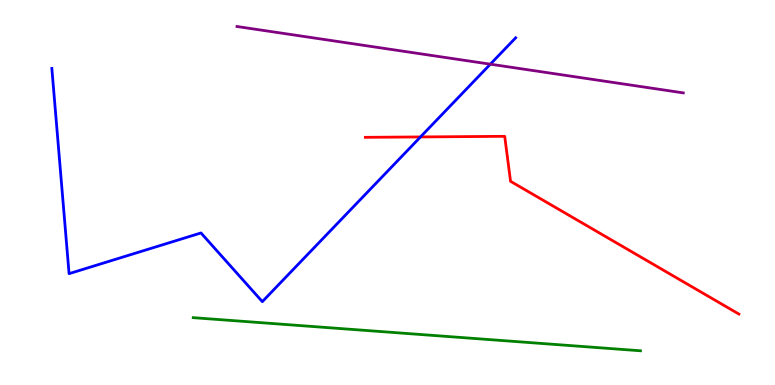[{'lines': ['blue', 'red'], 'intersections': [{'x': 5.43, 'y': 6.44}]}, {'lines': ['green', 'red'], 'intersections': []}, {'lines': ['purple', 'red'], 'intersections': []}, {'lines': ['blue', 'green'], 'intersections': []}, {'lines': ['blue', 'purple'], 'intersections': [{'x': 6.33, 'y': 8.33}]}, {'lines': ['green', 'purple'], 'intersections': []}]